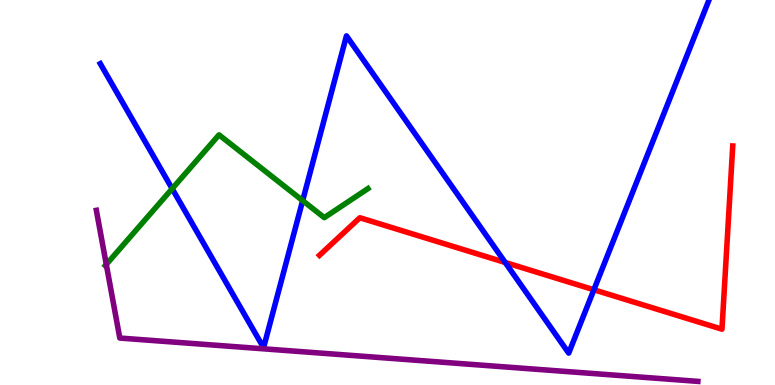[{'lines': ['blue', 'red'], 'intersections': [{'x': 6.52, 'y': 3.18}, {'x': 7.66, 'y': 2.47}]}, {'lines': ['green', 'red'], 'intersections': []}, {'lines': ['purple', 'red'], 'intersections': []}, {'lines': ['blue', 'green'], 'intersections': [{'x': 2.22, 'y': 5.1}, {'x': 3.91, 'y': 4.79}]}, {'lines': ['blue', 'purple'], 'intersections': []}, {'lines': ['green', 'purple'], 'intersections': [{'x': 1.37, 'y': 3.13}]}]